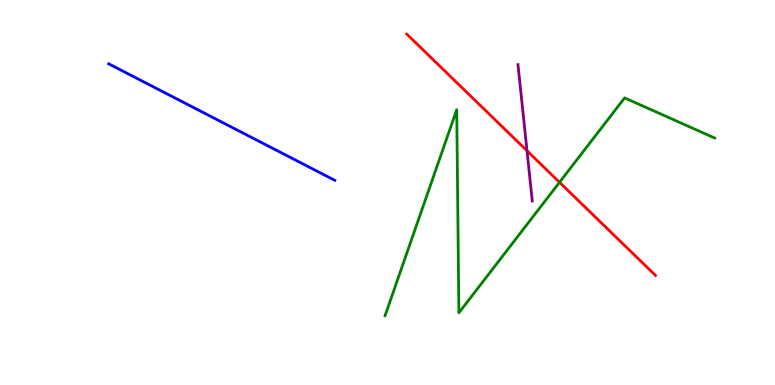[{'lines': ['blue', 'red'], 'intersections': []}, {'lines': ['green', 'red'], 'intersections': [{'x': 7.22, 'y': 5.26}]}, {'lines': ['purple', 'red'], 'intersections': [{'x': 6.8, 'y': 6.08}]}, {'lines': ['blue', 'green'], 'intersections': []}, {'lines': ['blue', 'purple'], 'intersections': []}, {'lines': ['green', 'purple'], 'intersections': []}]